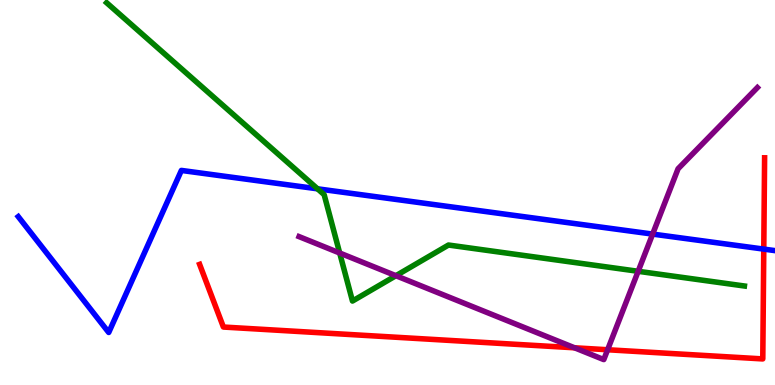[{'lines': ['blue', 'red'], 'intersections': [{'x': 9.86, 'y': 3.53}]}, {'lines': ['green', 'red'], 'intersections': []}, {'lines': ['purple', 'red'], 'intersections': [{'x': 7.41, 'y': 0.966}, {'x': 7.84, 'y': 0.916}]}, {'lines': ['blue', 'green'], 'intersections': [{'x': 4.1, 'y': 5.1}]}, {'lines': ['blue', 'purple'], 'intersections': [{'x': 8.42, 'y': 3.92}]}, {'lines': ['green', 'purple'], 'intersections': [{'x': 4.38, 'y': 3.43}, {'x': 5.11, 'y': 2.84}, {'x': 8.23, 'y': 2.95}]}]